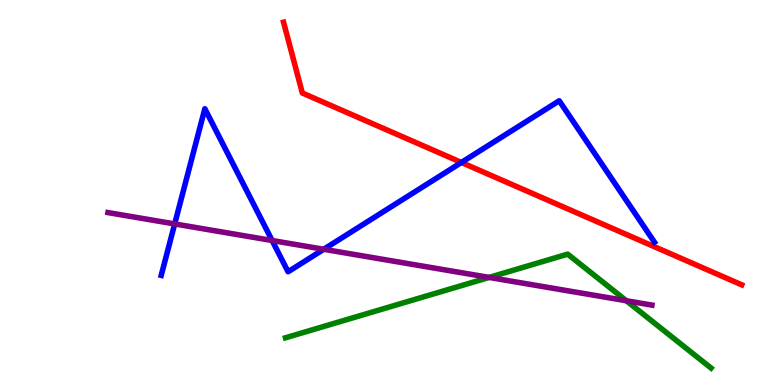[{'lines': ['blue', 'red'], 'intersections': [{'x': 5.95, 'y': 5.78}]}, {'lines': ['green', 'red'], 'intersections': []}, {'lines': ['purple', 'red'], 'intersections': []}, {'lines': ['blue', 'green'], 'intersections': []}, {'lines': ['blue', 'purple'], 'intersections': [{'x': 2.25, 'y': 4.18}, {'x': 3.51, 'y': 3.75}, {'x': 4.18, 'y': 3.53}]}, {'lines': ['green', 'purple'], 'intersections': [{'x': 6.31, 'y': 2.79}, {'x': 8.08, 'y': 2.19}]}]